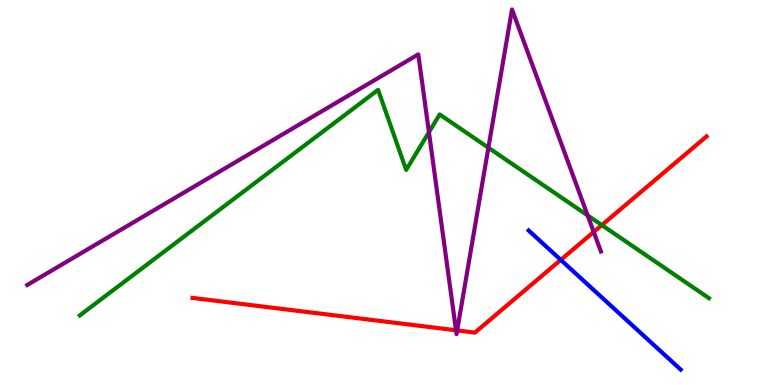[{'lines': ['blue', 'red'], 'intersections': [{'x': 7.24, 'y': 3.25}]}, {'lines': ['green', 'red'], 'intersections': [{'x': 7.77, 'y': 4.15}]}, {'lines': ['purple', 'red'], 'intersections': [{'x': 5.88, 'y': 1.42}, {'x': 5.9, 'y': 1.42}, {'x': 7.66, 'y': 3.98}]}, {'lines': ['blue', 'green'], 'intersections': []}, {'lines': ['blue', 'purple'], 'intersections': []}, {'lines': ['green', 'purple'], 'intersections': [{'x': 5.53, 'y': 6.57}, {'x': 6.3, 'y': 6.16}, {'x': 7.58, 'y': 4.4}]}]